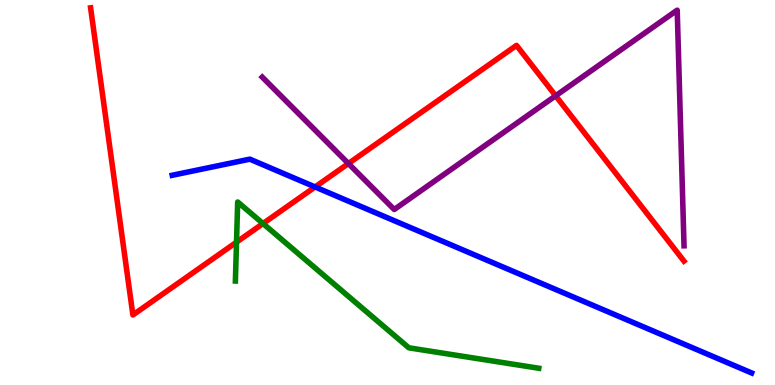[{'lines': ['blue', 'red'], 'intersections': [{'x': 4.07, 'y': 5.14}]}, {'lines': ['green', 'red'], 'intersections': [{'x': 3.05, 'y': 3.71}, {'x': 3.39, 'y': 4.19}]}, {'lines': ['purple', 'red'], 'intersections': [{'x': 4.5, 'y': 5.75}, {'x': 7.17, 'y': 7.51}]}, {'lines': ['blue', 'green'], 'intersections': []}, {'lines': ['blue', 'purple'], 'intersections': []}, {'lines': ['green', 'purple'], 'intersections': []}]